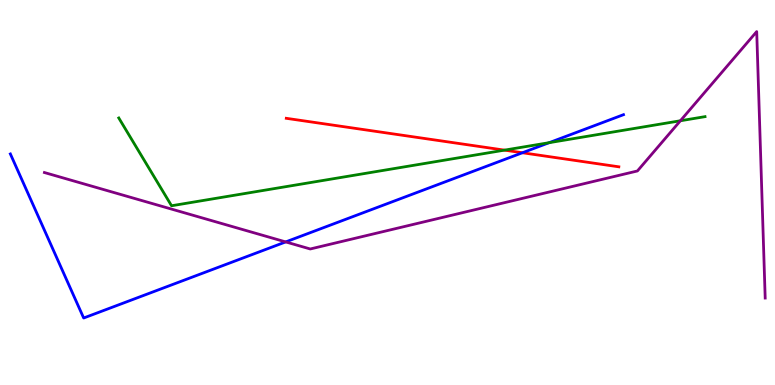[{'lines': ['blue', 'red'], 'intersections': [{'x': 6.74, 'y': 6.03}]}, {'lines': ['green', 'red'], 'intersections': [{'x': 6.51, 'y': 6.1}]}, {'lines': ['purple', 'red'], 'intersections': []}, {'lines': ['blue', 'green'], 'intersections': [{'x': 7.09, 'y': 6.29}]}, {'lines': ['blue', 'purple'], 'intersections': [{'x': 3.69, 'y': 3.72}]}, {'lines': ['green', 'purple'], 'intersections': [{'x': 8.78, 'y': 6.86}]}]